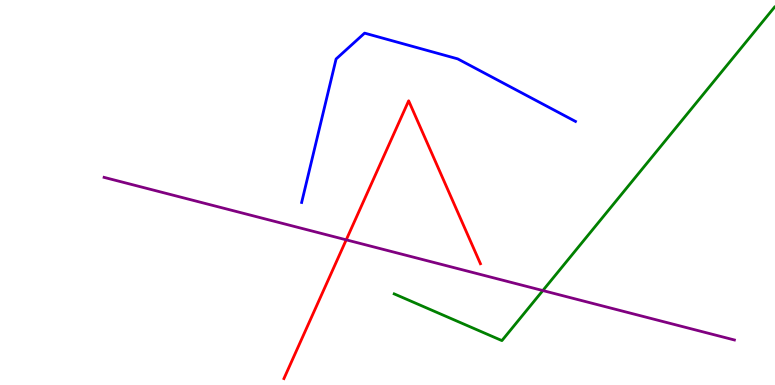[{'lines': ['blue', 'red'], 'intersections': []}, {'lines': ['green', 'red'], 'intersections': []}, {'lines': ['purple', 'red'], 'intersections': [{'x': 4.47, 'y': 3.77}]}, {'lines': ['blue', 'green'], 'intersections': []}, {'lines': ['blue', 'purple'], 'intersections': []}, {'lines': ['green', 'purple'], 'intersections': [{'x': 7.0, 'y': 2.45}]}]